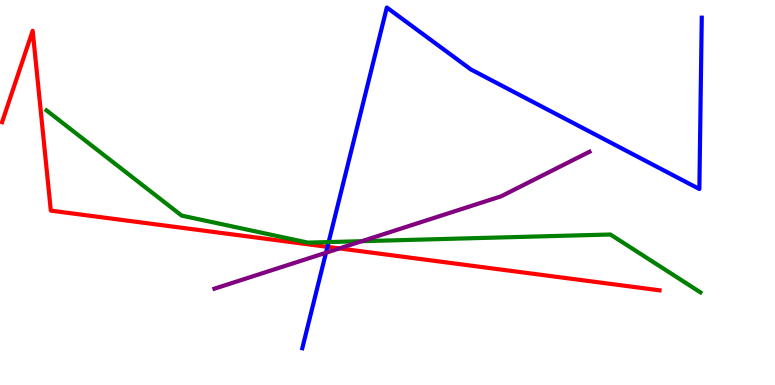[{'lines': ['blue', 'red'], 'intersections': [{'x': 4.23, 'y': 3.59}]}, {'lines': ['green', 'red'], 'intersections': []}, {'lines': ['purple', 'red'], 'intersections': [{'x': 4.38, 'y': 3.55}]}, {'lines': ['blue', 'green'], 'intersections': [{'x': 4.24, 'y': 3.71}]}, {'lines': ['blue', 'purple'], 'intersections': [{'x': 4.21, 'y': 3.44}]}, {'lines': ['green', 'purple'], 'intersections': [{'x': 4.67, 'y': 3.74}]}]